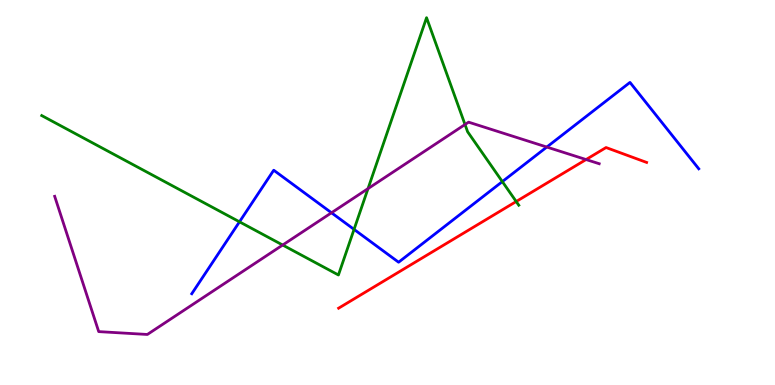[{'lines': ['blue', 'red'], 'intersections': []}, {'lines': ['green', 'red'], 'intersections': [{'x': 6.66, 'y': 4.77}]}, {'lines': ['purple', 'red'], 'intersections': [{'x': 7.56, 'y': 5.86}]}, {'lines': ['blue', 'green'], 'intersections': [{'x': 3.09, 'y': 4.24}, {'x': 4.57, 'y': 4.04}, {'x': 6.48, 'y': 5.28}]}, {'lines': ['blue', 'purple'], 'intersections': [{'x': 4.28, 'y': 4.47}, {'x': 7.06, 'y': 6.18}]}, {'lines': ['green', 'purple'], 'intersections': [{'x': 3.65, 'y': 3.64}, {'x': 4.75, 'y': 5.1}, {'x': 6.0, 'y': 6.77}]}]